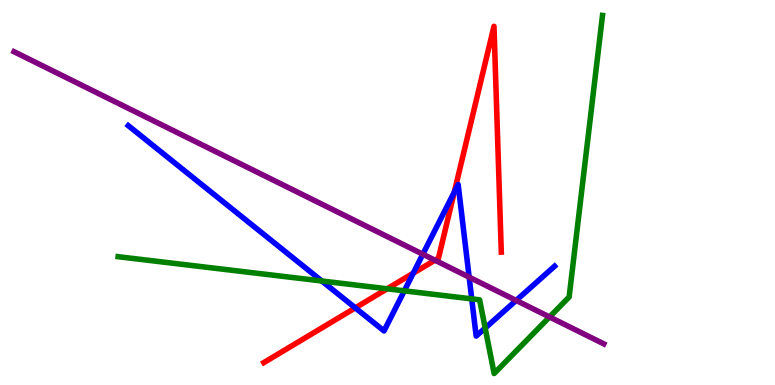[{'lines': ['blue', 'red'], 'intersections': [{'x': 4.58, 'y': 2.0}, {'x': 5.33, 'y': 2.9}, {'x': 5.86, 'y': 5.01}]}, {'lines': ['green', 'red'], 'intersections': [{'x': 5.0, 'y': 2.5}]}, {'lines': ['purple', 'red'], 'intersections': [{'x': 5.61, 'y': 3.24}]}, {'lines': ['blue', 'green'], 'intersections': [{'x': 4.15, 'y': 2.7}, {'x': 5.22, 'y': 2.45}, {'x': 6.09, 'y': 2.24}, {'x': 6.26, 'y': 1.48}]}, {'lines': ['blue', 'purple'], 'intersections': [{'x': 5.46, 'y': 3.4}, {'x': 6.05, 'y': 2.8}, {'x': 6.66, 'y': 2.2}]}, {'lines': ['green', 'purple'], 'intersections': [{'x': 7.09, 'y': 1.77}]}]